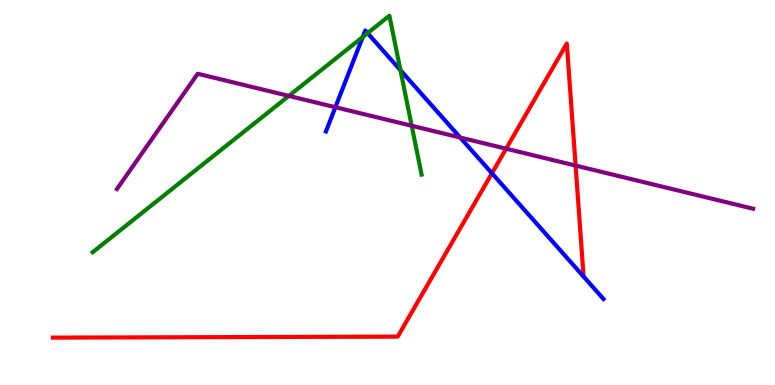[{'lines': ['blue', 'red'], 'intersections': [{'x': 6.35, 'y': 5.5}]}, {'lines': ['green', 'red'], 'intersections': []}, {'lines': ['purple', 'red'], 'intersections': [{'x': 6.53, 'y': 6.14}, {'x': 7.43, 'y': 5.7}]}, {'lines': ['blue', 'green'], 'intersections': [{'x': 4.68, 'y': 9.04}, {'x': 4.74, 'y': 9.14}, {'x': 5.17, 'y': 8.18}]}, {'lines': ['blue', 'purple'], 'intersections': [{'x': 4.33, 'y': 7.22}, {'x': 5.94, 'y': 6.43}]}, {'lines': ['green', 'purple'], 'intersections': [{'x': 3.73, 'y': 7.51}, {'x': 5.31, 'y': 6.73}]}]